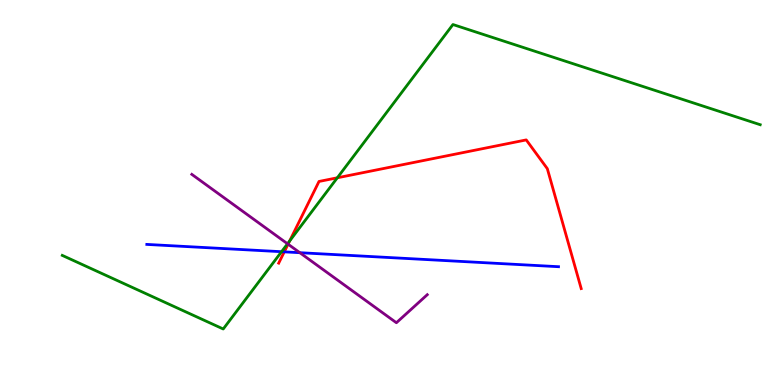[{'lines': ['blue', 'red'], 'intersections': [{'x': 3.67, 'y': 3.46}]}, {'lines': ['green', 'red'], 'intersections': [{'x': 3.74, 'y': 3.74}, {'x': 4.35, 'y': 5.38}]}, {'lines': ['purple', 'red'], 'intersections': [{'x': 3.72, 'y': 3.66}]}, {'lines': ['blue', 'green'], 'intersections': [{'x': 3.63, 'y': 3.46}]}, {'lines': ['blue', 'purple'], 'intersections': [{'x': 3.87, 'y': 3.44}]}, {'lines': ['green', 'purple'], 'intersections': [{'x': 3.71, 'y': 3.67}]}]